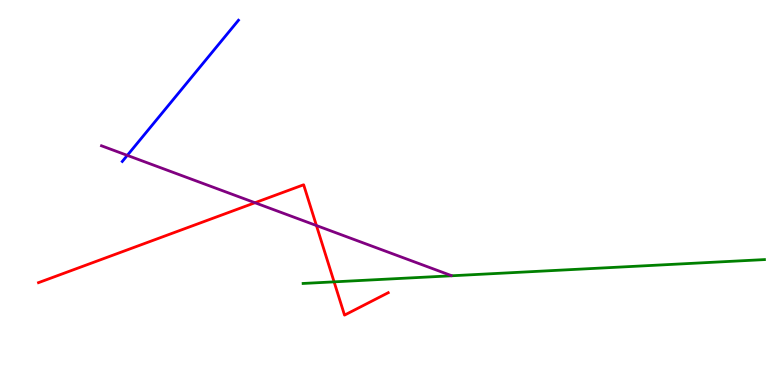[{'lines': ['blue', 'red'], 'intersections': []}, {'lines': ['green', 'red'], 'intersections': [{'x': 4.31, 'y': 2.68}]}, {'lines': ['purple', 'red'], 'intersections': [{'x': 3.29, 'y': 4.73}, {'x': 4.08, 'y': 4.14}]}, {'lines': ['blue', 'green'], 'intersections': []}, {'lines': ['blue', 'purple'], 'intersections': [{'x': 1.64, 'y': 5.96}]}, {'lines': ['green', 'purple'], 'intersections': []}]